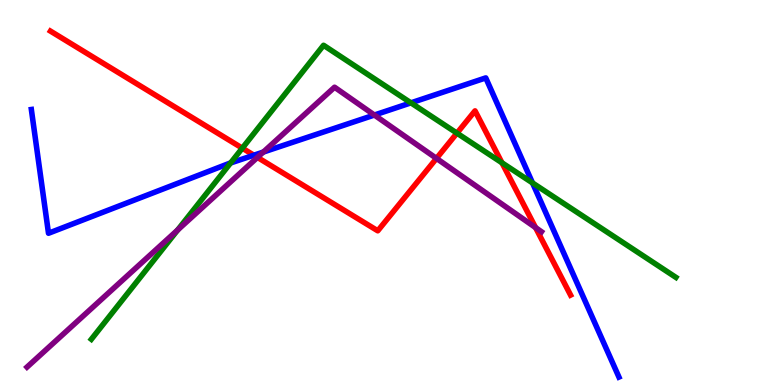[{'lines': ['blue', 'red'], 'intersections': [{'x': 3.28, 'y': 5.97}]}, {'lines': ['green', 'red'], 'intersections': [{'x': 3.13, 'y': 6.15}, {'x': 5.9, 'y': 6.54}, {'x': 6.48, 'y': 5.77}]}, {'lines': ['purple', 'red'], 'intersections': [{'x': 3.32, 'y': 5.91}, {'x': 5.63, 'y': 5.89}, {'x': 6.91, 'y': 4.09}]}, {'lines': ['blue', 'green'], 'intersections': [{'x': 2.98, 'y': 5.77}, {'x': 5.3, 'y': 7.33}, {'x': 6.87, 'y': 5.25}]}, {'lines': ['blue', 'purple'], 'intersections': [{'x': 3.4, 'y': 6.05}, {'x': 4.83, 'y': 7.01}]}, {'lines': ['green', 'purple'], 'intersections': [{'x': 2.29, 'y': 4.03}]}]